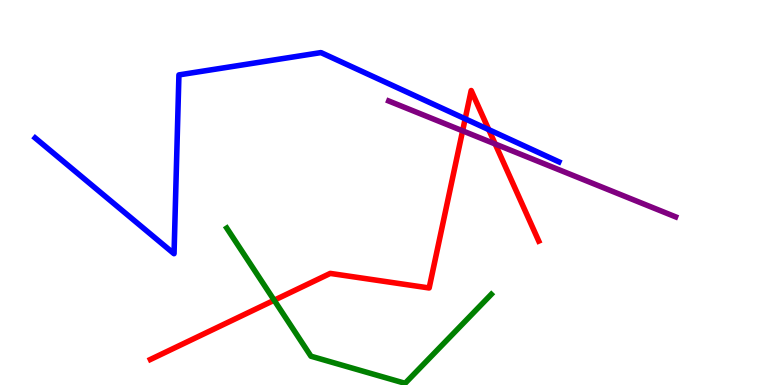[{'lines': ['blue', 'red'], 'intersections': [{'x': 6.0, 'y': 6.91}, {'x': 6.31, 'y': 6.63}]}, {'lines': ['green', 'red'], 'intersections': [{'x': 3.54, 'y': 2.2}]}, {'lines': ['purple', 'red'], 'intersections': [{'x': 5.97, 'y': 6.6}, {'x': 6.39, 'y': 6.26}]}, {'lines': ['blue', 'green'], 'intersections': []}, {'lines': ['blue', 'purple'], 'intersections': []}, {'lines': ['green', 'purple'], 'intersections': []}]